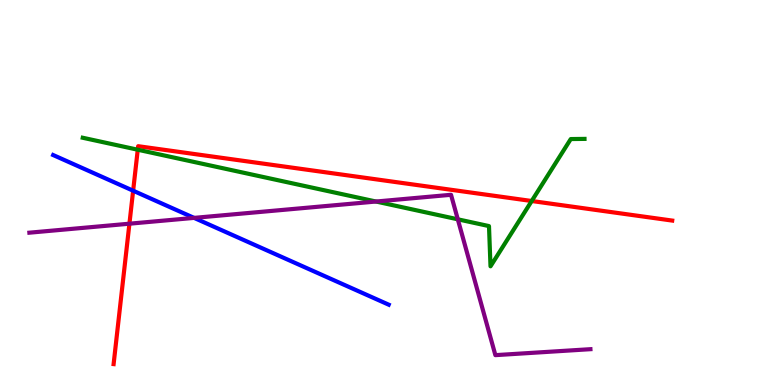[{'lines': ['blue', 'red'], 'intersections': [{'x': 1.72, 'y': 5.05}]}, {'lines': ['green', 'red'], 'intersections': [{'x': 1.78, 'y': 6.11}, {'x': 6.86, 'y': 4.78}]}, {'lines': ['purple', 'red'], 'intersections': [{'x': 1.67, 'y': 4.19}]}, {'lines': ['blue', 'green'], 'intersections': []}, {'lines': ['blue', 'purple'], 'intersections': [{'x': 2.5, 'y': 4.34}]}, {'lines': ['green', 'purple'], 'intersections': [{'x': 4.85, 'y': 4.77}, {'x': 5.91, 'y': 4.3}]}]